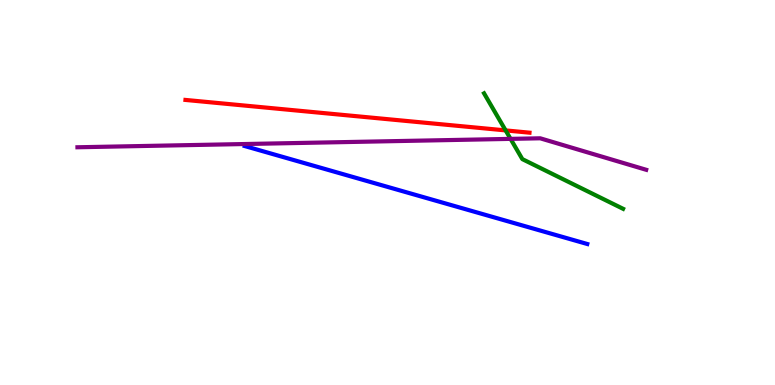[{'lines': ['blue', 'red'], 'intersections': []}, {'lines': ['green', 'red'], 'intersections': [{'x': 6.52, 'y': 6.61}]}, {'lines': ['purple', 'red'], 'intersections': []}, {'lines': ['blue', 'green'], 'intersections': []}, {'lines': ['blue', 'purple'], 'intersections': []}, {'lines': ['green', 'purple'], 'intersections': [{'x': 6.59, 'y': 6.39}]}]